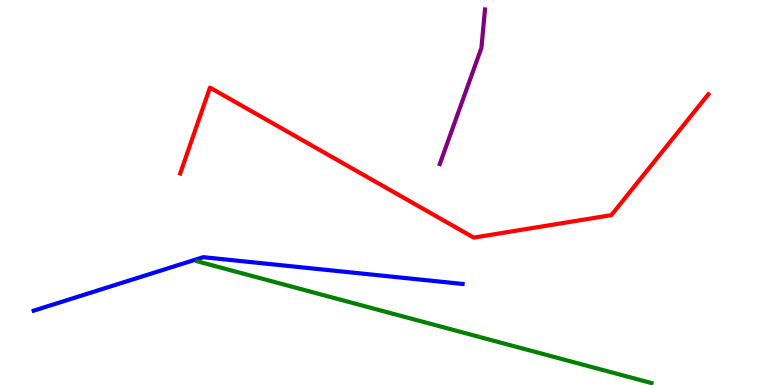[{'lines': ['blue', 'red'], 'intersections': []}, {'lines': ['green', 'red'], 'intersections': []}, {'lines': ['purple', 'red'], 'intersections': []}, {'lines': ['blue', 'green'], 'intersections': []}, {'lines': ['blue', 'purple'], 'intersections': []}, {'lines': ['green', 'purple'], 'intersections': []}]